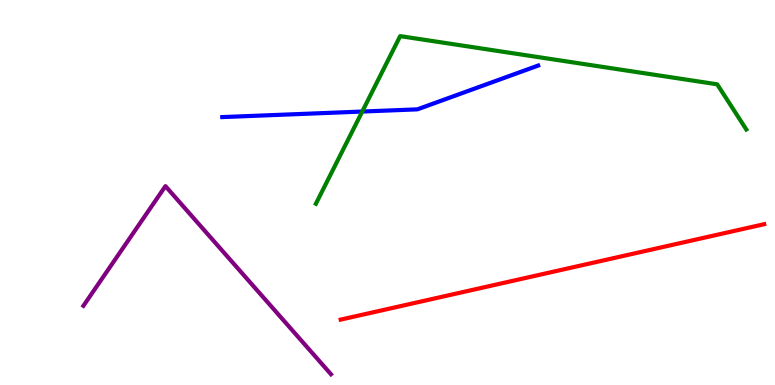[{'lines': ['blue', 'red'], 'intersections': []}, {'lines': ['green', 'red'], 'intersections': []}, {'lines': ['purple', 'red'], 'intersections': []}, {'lines': ['blue', 'green'], 'intersections': [{'x': 4.67, 'y': 7.1}]}, {'lines': ['blue', 'purple'], 'intersections': []}, {'lines': ['green', 'purple'], 'intersections': []}]